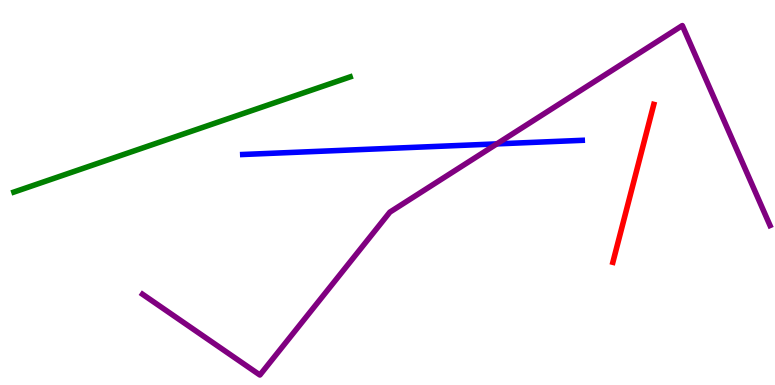[{'lines': ['blue', 'red'], 'intersections': []}, {'lines': ['green', 'red'], 'intersections': []}, {'lines': ['purple', 'red'], 'intersections': []}, {'lines': ['blue', 'green'], 'intersections': []}, {'lines': ['blue', 'purple'], 'intersections': [{'x': 6.41, 'y': 6.26}]}, {'lines': ['green', 'purple'], 'intersections': []}]